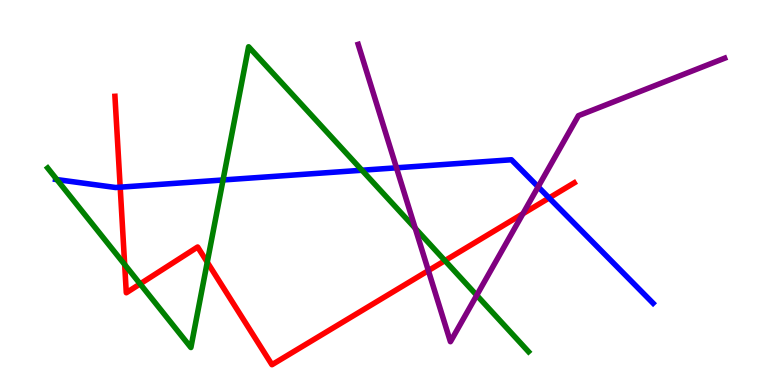[{'lines': ['blue', 'red'], 'intersections': [{'x': 1.55, 'y': 5.14}, {'x': 7.09, 'y': 4.86}]}, {'lines': ['green', 'red'], 'intersections': [{'x': 1.61, 'y': 3.13}, {'x': 1.81, 'y': 2.63}, {'x': 2.67, 'y': 3.19}, {'x': 5.74, 'y': 3.23}]}, {'lines': ['purple', 'red'], 'intersections': [{'x': 5.53, 'y': 2.97}, {'x': 6.75, 'y': 4.45}]}, {'lines': ['blue', 'green'], 'intersections': [{'x': 0.734, 'y': 5.34}, {'x': 2.88, 'y': 5.33}, {'x': 4.67, 'y': 5.58}]}, {'lines': ['blue', 'purple'], 'intersections': [{'x': 5.12, 'y': 5.64}, {'x': 6.94, 'y': 5.15}]}, {'lines': ['green', 'purple'], 'intersections': [{'x': 5.36, 'y': 4.07}, {'x': 6.15, 'y': 2.33}]}]